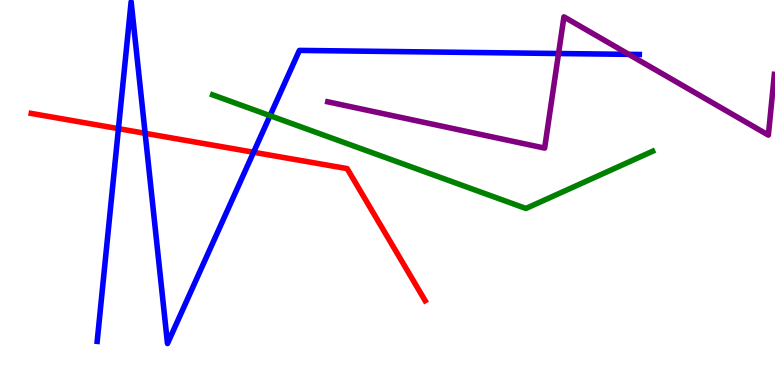[{'lines': ['blue', 'red'], 'intersections': [{'x': 1.53, 'y': 6.66}, {'x': 1.87, 'y': 6.54}, {'x': 3.27, 'y': 6.05}]}, {'lines': ['green', 'red'], 'intersections': []}, {'lines': ['purple', 'red'], 'intersections': []}, {'lines': ['blue', 'green'], 'intersections': [{'x': 3.48, 'y': 7.0}]}, {'lines': ['blue', 'purple'], 'intersections': [{'x': 7.21, 'y': 8.61}, {'x': 8.11, 'y': 8.59}]}, {'lines': ['green', 'purple'], 'intersections': []}]